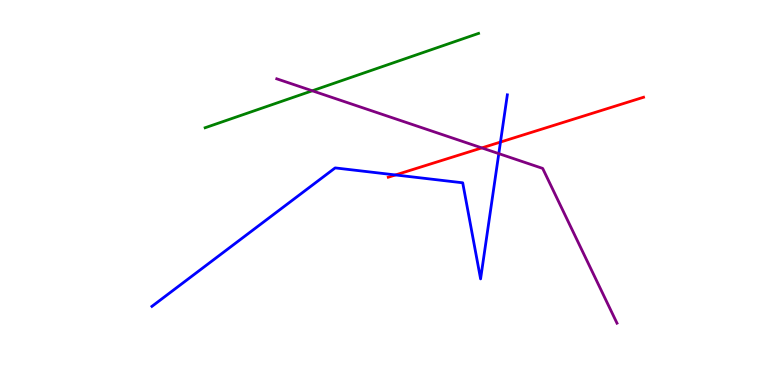[{'lines': ['blue', 'red'], 'intersections': [{'x': 5.1, 'y': 5.46}, {'x': 6.46, 'y': 6.31}]}, {'lines': ['green', 'red'], 'intersections': []}, {'lines': ['purple', 'red'], 'intersections': [{'x': 6.22, 'y': 6.16}]}, {'lines': ['blue', 'green'], 'intersections': []}, {'lines': ['blue', 'purple'], 'intersections': [{'x': 6.44, 'y': 6.01}]}, {'lines': ['green', 'purple'], 'intersections': [{'x': 4.03, 'y': 7.64}]}]